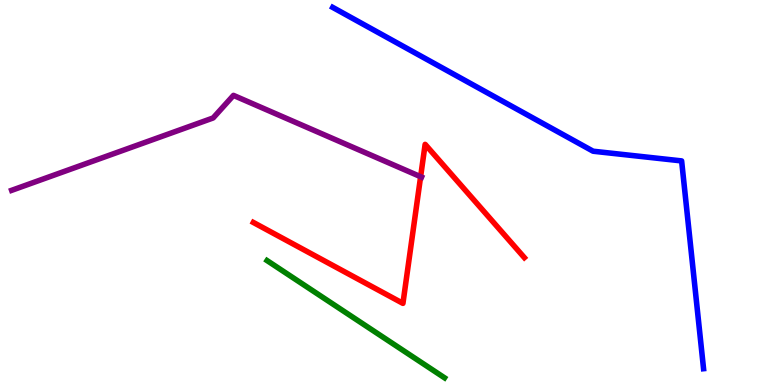[{'lines': ['blue', 'red'], 'intersections': []}, {'lines': ['green', 'red'], 'intersections': []}, {'lines': ['purple', 'red'], 'intersections': [{'x': 5.43, 'y': 5.41}]}, {'lines': ['blue', 'green'], 'intersections': []}, {'lines': ['blue', 'purple'], 'intersections': []}, {'lines': ['green', 'purple'], 'intersections': []}]